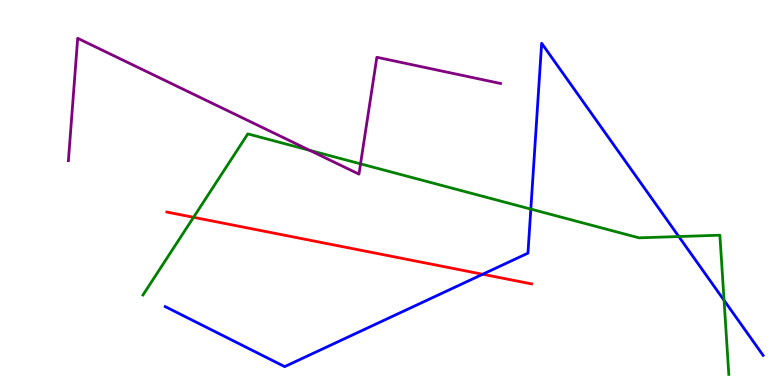[{'lines': ['blue', 'red'], 'intersections': [{'x': 6.23, 'y': 2.88}]}, {'lines': ['green', 'red'], 'intersections': [{'x': 2.5, 'y': 4.36}]}, {'lines': ['purple', 'red'], 'intersections': []}, {'lines': ['blue', 'green'], 'intersections': [{'x': 6.85, 'y': 4.57}, {'x': 8.76, 'y': 3.86}, {'x': 9.34, 'y': 2.2}]}, {'lines': ['blue', 'purple'], 'intersections': []}, {'lines': ['green', 'purple'], 'intersections': [{'x': 4.0, 'y': 6.1}, {'x': 4.65, 'y': 5.74}]}]